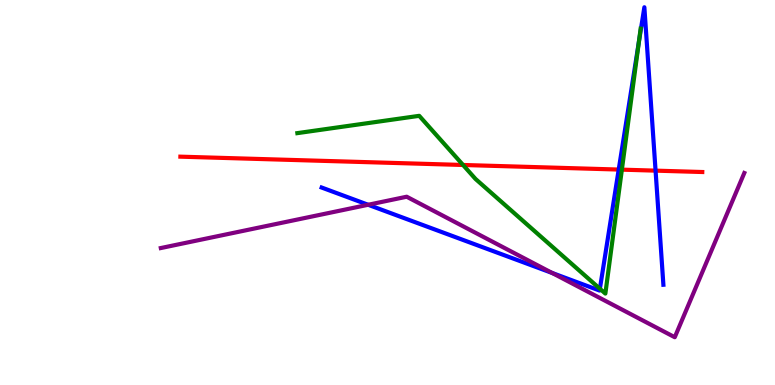[{'lines': ['blue', 'red'], 'intersections': [{'x': 7.98, 'y': 5.6}, {'x': 8.46, 'y': 5.57}]}, {'lines': ['green', 'red'], 'intersections': [{'x': 5.97, 'y': 5.71}, {'x': 8.02, 'y': 5.59}]}, {'lines': ['purple', 'red'], 'intersections': []}, {'lines': ['blue', 'green'], 'intersections': [{'x': 7.74, 'y': 2.5}, {'x': 8.24, 'y': 8.9}]}, {'lines': ['blue', 'purple'], 'intersections': [{'x': 4.75, 'y': 4.68}, {'x': 7.12, 'y': 2.91}]}, {'lines': ['green', 'purple'], 'intersections': []}]